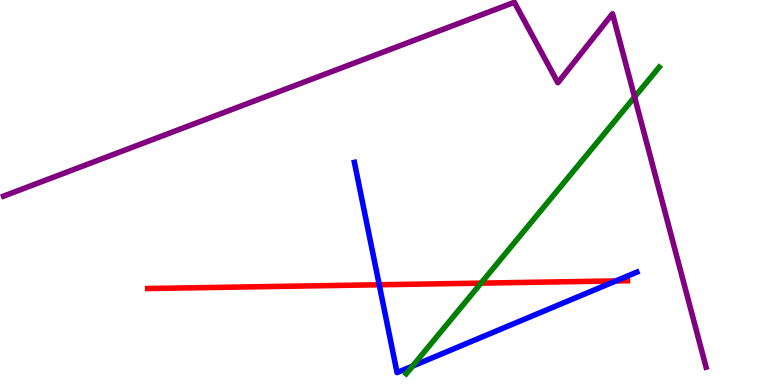[{'lines': ['blue', 'red'], 'intersections': [{'x': 4.89, 'y': 2.6}, {'x': 7.95, 'y': 2.7}]}, {'lines': ['green', 'red'], 'intersections': [{'x': 6.21, 'y': 2.65}]}, {'lines': ['purple', 'red'], 'intersections': []}, {'lines': ['blue', 'green'], 'intersections': [{'x': 5.32, 'y': 0.491}]}, {'lines': ['blue', 'purple'], 'intersections': []}, {'lines': ['green', 'purple'], 'intersections': [{'x': 8.19, 'y': 7.48}]}]